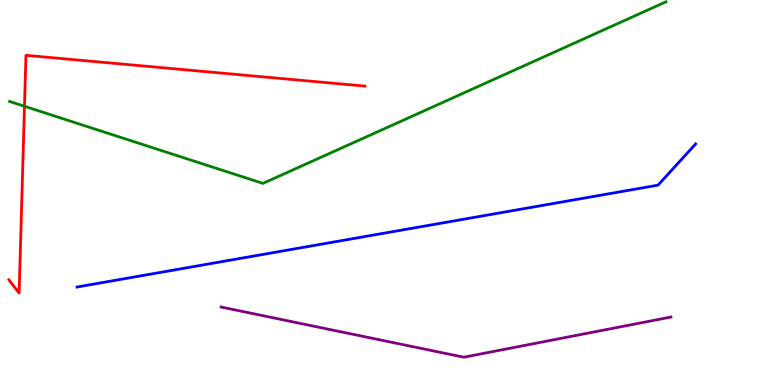[{'lines': ['blue', 'red'], 'intersections': []}, {'lines': ['green', 'red'], 'intersections': [{'x': 0.316, 'y': 7.24}]}, {'lines': ['purple', 'red'], 'intersections': []}, {'lines': ['blue', 'green'], 'intersections': []}, {'lines': ['blue', 'purple'], 'intersections': []}, {'lines': ['green', 'purple'], 'intersections': []}]